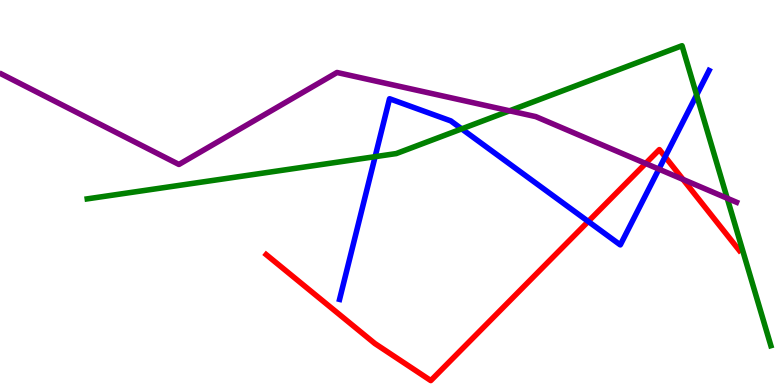[{'lines': ['blue', 'red'], 'intersections': [{'x': 7.59, 'y': 4.25}, {'x': 8.58, 'y': 5.93}]}, {'lines': ['green', 'red'], 'intersections': []}, {'lines': ['purple', 'red'], 'intersections': [{'x': 8.33, 'y': 5.75}, {'x': 8.81, 'y': 5.34}]}, {'lines': ['blue', 'green'], 'intersections': [{'x': 4.84, 'y': 5.93}, {'x': 5.96, 'y': 6.65}, {'x': 8.99, 'y': 7.53}]}, {'lines': ['blue', 'purple'], 'intersections': [{'x': 8.5, 'y': 5.61}]}, {'lines': ['green', 'purple'], 'intersections': [{'x': 6.58, 'y': 7.12}, {'x': 9.38, 'y': 4.85}]}]